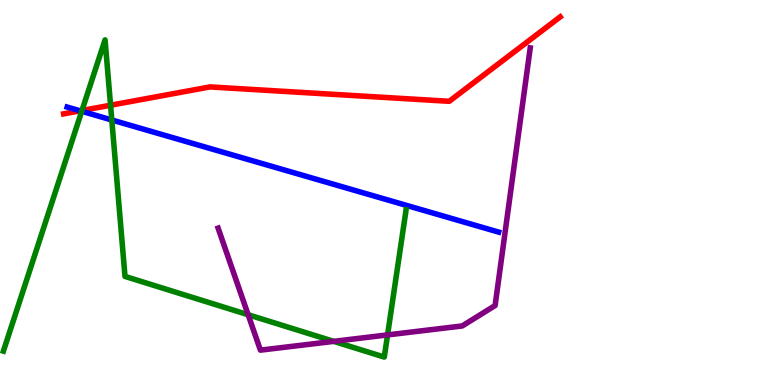[{'lines': ['blue', 'red'], 'intersections': [{'x': 1.03, 'y': 7.12}]}, {'lines': ['green', 'red'], 'intersections': [{'x': 1.06, 'y': 7.13}, {'x': 1.43, 'y': 7.27}]}, {'lines': ['purple', 'red'], 'intersections': []}, {'lines': ['blue', 'green'], 'intersections': [{'x': 1.05, 'y': 7.11}, {'x': 1.44, 'y': 6.88}]}, {'lines': ['blue', 'purple'], 'intersections': []}, {'lines': ['green', 'purple'], 'intersections': [{'x': 3.2, 'y': 1.83}, {'x': 4.31, 'y': 1.13}, {'x': 5.0, 'y': 1.3}]}]